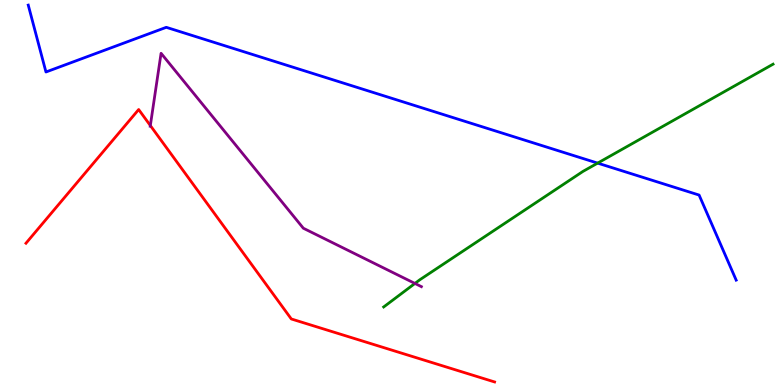[{'lines': ['blue', 'red'], 'intersections': []}, {'lines': ['green', 'red'], 'intersections': []}, {'lines': ['purple', 'red'], 'intersections': [{'x': 1.94, 'y': 6.74}]}, {'lines': ['blue', 'green'], 'intersections': [{'x': 7.71, 'y': 5.76}]}, {'lines': ['blue', 'purple'], 'intersections': []}, {'lines': ['green', 'purple'], 'intersections': [{'x': 5.35, 'y': 2.64}]}]